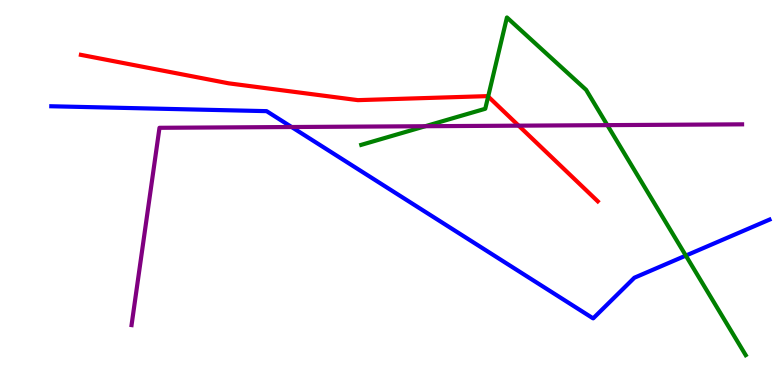[{'lines': ['blue', 'red'], 'intersections': []}, {'lines': ['green', 'red'], 'intersections': [{'x': 6.3, 'y': 7.49}]}, {'lines': ['purple', 'red'], 'intersections': [{'x': 6.69, 'y': 6.74}]}, {'lines': ['blue', 'green'], 'intersections': [{'x': 8.85, 'y': 3.36}]}, {'lines': ['blue', 'purple'], 'intersections': [{'x': 3.76, 'y': 6.7}]}, {'lines': ['green', 'purple'], 'intersections': [{'x': 5.49, 'y': 6.72}, {'x': 7.84, 'y': 6.75}]}]